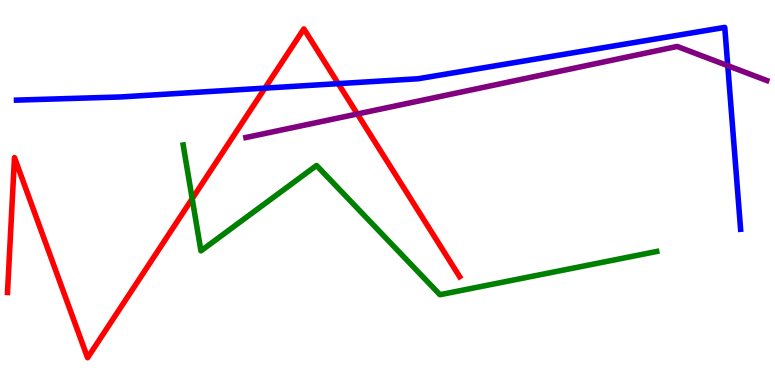[{'lines': ['blue', 'red'], 'intersections': [{'x': 3.42, 'y': 7.71}, {'x': 4.36, 'y': 7.83}]}, {'lines': ['green', 'red'], 'intersections': [{'x': 2.48, 'y': 4.84}]}, {'lines': ['purple', 'red'], 'intersections': [{'x': 4.61, 'y': 7.04}]}, {'lines': ['blue', 'green'], 'intersections': []}, {'lines': ['blue', 'purple'], 'intersections': [{'x': 9.39, 'y': 8.29}]}, {'lines': ['green', 'purple'], 'intersections': []}]